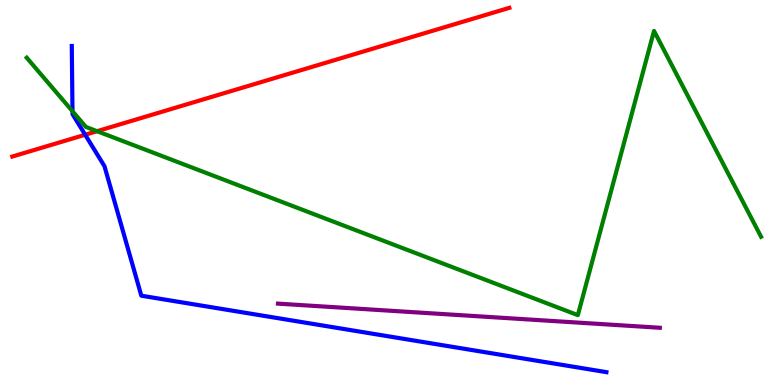[{'lines': ['blue', 'red'], 'intersections': [{'x': 1.1, 'y': 6.5}]}, {'lines': ['green', 'red'], 'intersections': [{'x': 1.25, 'y': 6.59}]}, {'lines': ['purple', 'red'], 'intersections': []}, {'lines': ['blue', 'green'], 'intersections': [{'x': 0.935, 'y': 7.11}]}, {'lines': ['blue', 'purple'], 'intersections': []}, {'lines': ['green', 'purple'], 'intersections': []}]